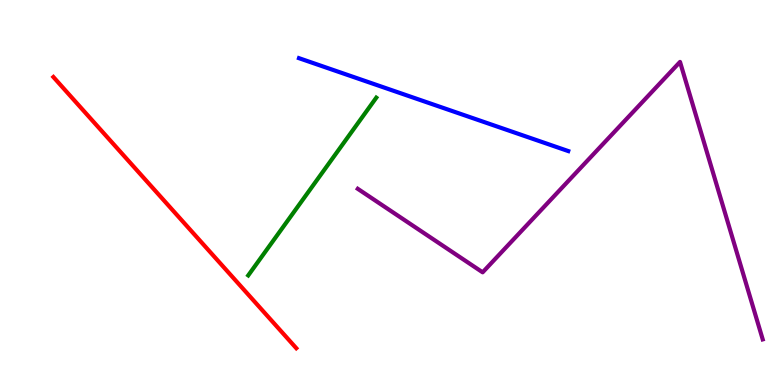[{'lines': ['blue', 'red'], 'intersections': []}, {'lines': ['green', 'red'], 'intersections': []}, {'lines': ['purple', 'red'], 'intersections': []}, {'lines': ['blue', 'green'], 'intersections': []}, {'lines': ['blue', 'purple'], 'intersections': []}, {'lines': ['green', 'purple'], 'intersections': []}]